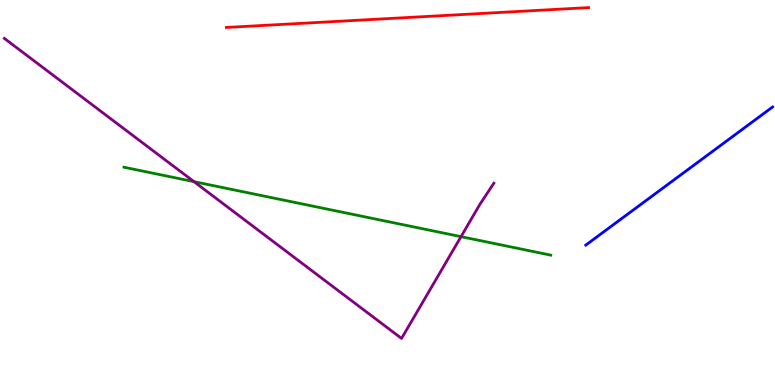[{'lines': ['blue', 'red'], 'intersections': []}, {'lines': ['green', 'red'], 'intersections': []}, {'lines': ['purple', 'red'], 'intersections': []}, {'lines': ['blue', 'green'], 'intersections': []}, {'lines': ['blue', 'purple'], 'intersections': []}, {'lines': ['green', 'purple'], 'intersections': [{'x': 2.5, 'y': 5.28}, {'x': 5.95, 'y': 3.85}]}]